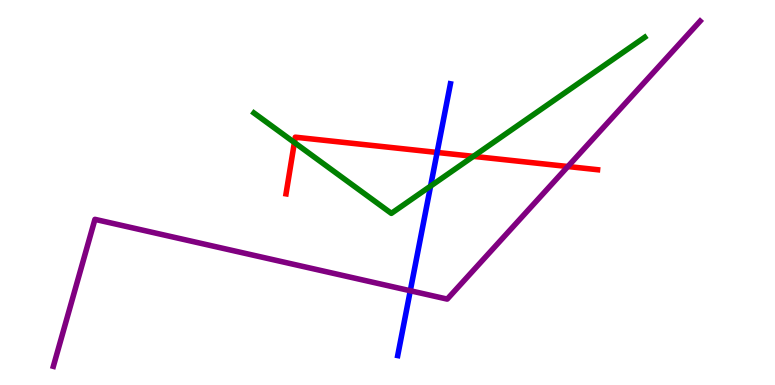[{'lines': ['blue', 'red'], 'intersections': [{'x': 5.64, 'y': 6.04}]}, {'lines': ['green', 'red'], 'intersections': [{'x': 3.8, 'y': 6.3}, {'x': 6.11, 'y': 5.94}]}, {'lines': ['purple', 'red'], 'intersections': [{'x': 7.33, 'y': 5.67}]}, {'lines': ['blue', 'green'], 'intersections': [{'x': 5.56, 'y': 5.17}]}, {'lines': ['blue', 'purple'], 'intersections': [{'x': 5.29, 'y': 2.45}]}, {'lines': ['green', 'purple'], 'intersections': []}]